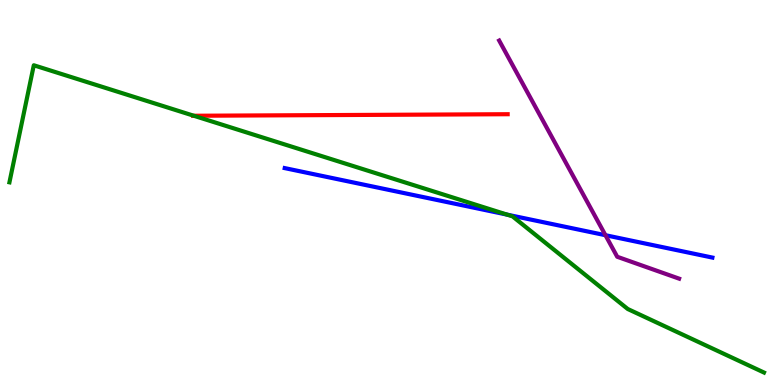[{'lines': ['blue', 'red'], 'intersections': []}, {'lines': ['green', 'red'], 'intersections': [{'x': 2.5, 'y': 6.99}]}, {'lines': ['purple', 'red'], 'intersections': []}, {'lines': ['blue', 'green'], 'intersections': [{'x': 6.54, 'y': 4.42}]}, {'lines': ['blue', 'purple'], 'intersections': [{'x': 7.81, 'y': 3.89}]}, {'lines': ['green', 'purple'], 'intersections': []}]